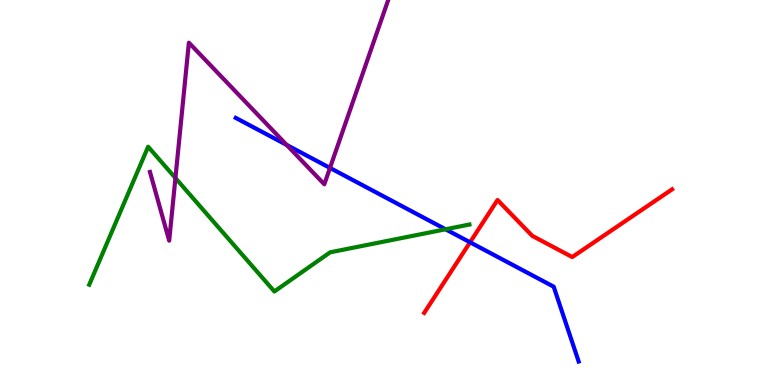[{'lines': ['blue', 'red'], 'intersections': [{'x': 6.07, 'y': 3.71}]}, {'lines': ['green', 'red'], 'intersections': []}, {'lines': ['purple', 'red'], 'intersections': []}, {'lines': ['blue', 'green'], 'intersections': [{'x': 5.75, 'y': 4.04}]}, {'lines': ['blue', 'purple'], 'intersections': [{'x': 3.7, 'y': 6.24}, {'x': 4.26, 'y': 5.64}]}, {'lines': ['green', 'purple'], 'intersections': [{'x': 2.26, 'y': 5.38}]}]